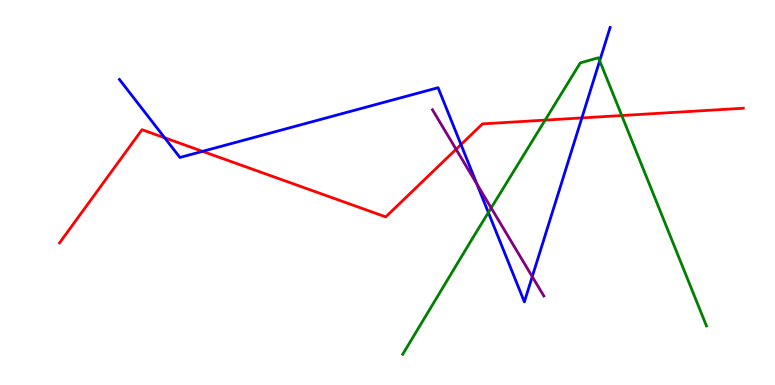[{'lines': ['blue', 'red'], 'intersections': [{'x': 2.12, 'y': 6.42}, {'x': 2.61, 'y': 6.07}, {'x': 5.95, 'y': 6.25}, {'x': 7.51, 'y': 6.94}]}, {'lines': ['green', 'red'], 'intersections': [{'x': 7.03, 'y': 6.88}, {'x': 8.02, 'y': 7.0}]}, {'lines': ['purple', 'red'], 'intersections': [{'x': 5.88, 'y': 6.12}]}, {'lines': ['blue', 'green'], 'intersections': [{'x': 6.3, 'y': 4.48}, {'x': 7.74, 'y': 8.42}]}, {'lines': ['blue', 'purple'], 'intersections': [{'x': 6.15, 'y': 5.22}, {'x': 6.87, 'y': 2.82}]}, {'lines': ['green', 'purple'], 'intersections': [{'x': 6.34, 'y': 4.6}]}]